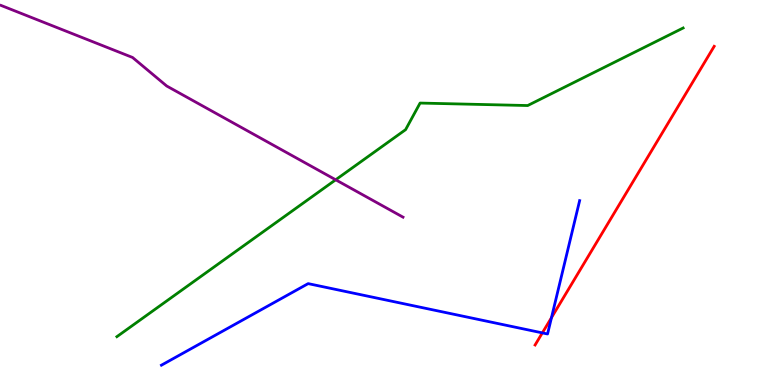[{'lines': ['blue', 'red'], 'intersections': [{'x': 7.0, 'y': 1.35}, {'x': 7.12, 'y': 1.75}]}, {'lines': ['green', 'red'], 'intersections': []}, {'lines': ['purple', 'red'], 'intersections': []}, {'lines': ['blue', 'green'], 'intersections': []}, {'lines': ['blue', 'purple'], 'intersections': []}, {'lines': ['green', 'purple'], 'intersections': [{'x': 4.33, 'y': 5.33}]}]